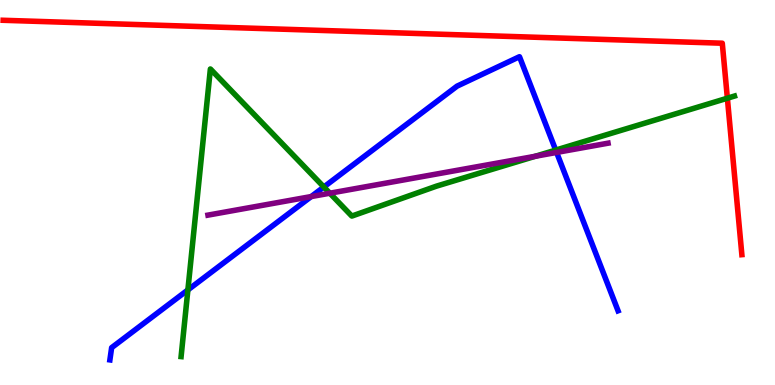[{'lines': ['blue', 'red'], 'intersections': []}, {'lines': ['green', 'red'], 'intersections': [{'x': 9.39, 'y': 7.45}]}, {'lines': ['purple', 'red'], 'intersections': []}, {'lines': ['blue', 'green'], 'intersections': [{'x': 2.42, 'y': 2.47}, {'x': 4.18, 'y': 5.14}, {'x': 7.17, 'y': 6.1}]}, {'lines': ['blue', 'purple'], 'intersections': [{'x': 4.02, 'y': 4.89}, {'x': 7.18, 'y': 6.04}]}, {'lines': ['green', 'purple'], 'intersections': [{'x': 4.26, 'y': 4.98}, {'x': 6.91, 'y': 5.94}]}]